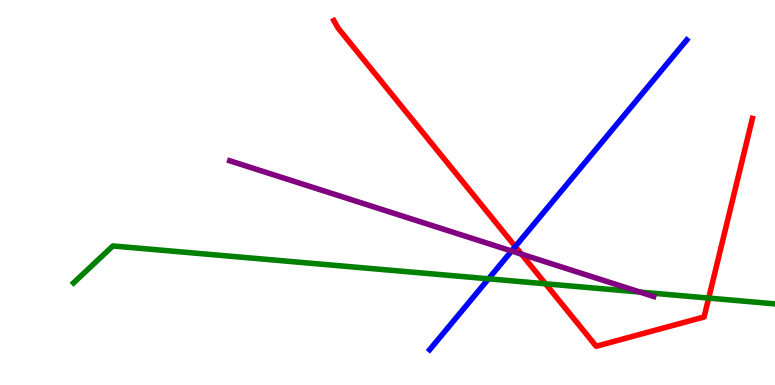[{'lines': ['blue', 'red'], 'intersections': [{'x': 6.65, 'y': 3.6}]}, {'lines': ['green', 'red'], 'intersections': [{'x': 7.04, 'y': 2.63}, {'x': 9.14, 'y': 2.26}]}, {'lines': ['purple', 'red'], 'intersections': [{'x': 6.73, 'y': 3.4}]}, {'lines': ['blue', 'green'], 'intersections': [{'x': 6.3, 'y': 2.76}]}, {'lines': ['blue', 'purple'], 'intersections': [{'x': 6.6, 'y': 3.48}]}, {'lines': ['green', 'purple'], 'intersections': [{'x': 8.26, 'y': 2.41}]}]